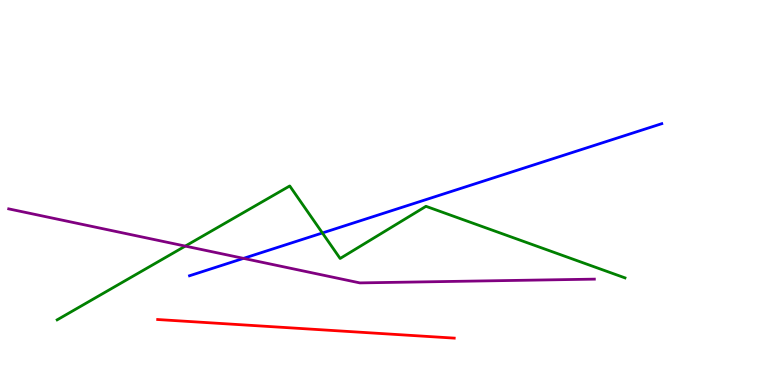[{'lines': ['blue', 'red'], 'intersections': []}, {'lines': ['green', 'red'], 'intersections': []}, {'lines': ['purple', 'red'], 'intersections': []}, {'lines': ['blue', 'green'], 'intersections': [{'x': 4.16, 'y': 3.95}]}, {'lines': ['blue', 'purple'], 'intersections': [{'x': 3.14, 'y': 3.29}]}, {'lines': ['green', 'purple'], 'intersections': [{'x': 2.39, 'y': 3.61}]}]